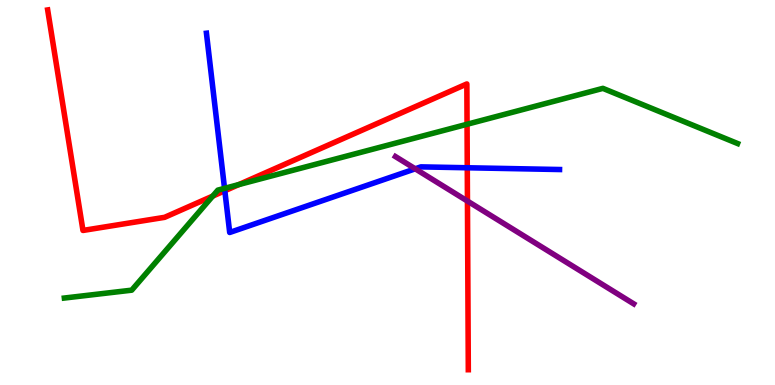[{'lines': ['blue', 'red'], 'intersections': [{'x': 2.9, 'y': 5.05}, {'x': 6.03, 'y': 5.64}]}, {'lines': ['green', 'red'], 'intersections': [{'x': 2.74, 'y': 4.91}, {'x': 3.08, 'y': 5.21}, {'x': 6.03, 'y': 6.77}]}, {'lines': ['purple', 'red'], 'intersections': [{'x': 6.03, 'y': 4.78}]}, {'lines': ['blue', 'green'], 'intersections': [{'x': 2.9, 'y': 5.11}]}, {'lines': ['blue', 'purple'], 'intersections': [{'x': 5.36, 'y': 5.62}]}, {'lines': ['green', 'purple'], 'intersections': []}]